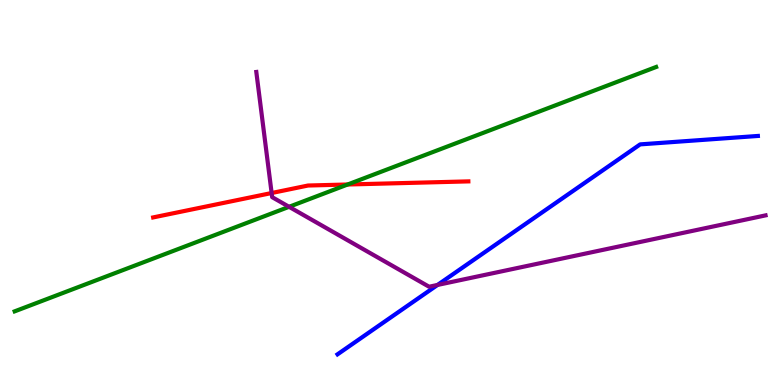[{'lines': ['blue', 'red'], 'intersections': []}, {'lines': ['green', 'red'], 'intersections': [{'x': 4.49, 'y': 5.21}]}, {'lines': ['purple', 'red'], 'intersections': [{'x': 3.5, 'y': 4.99}]}, {'lines': ['blue', 'green'], 'intersections': []}, {'lines': ['blue', 'purple'], 'intersections': [{'x': 5.65, 'y': 2.6}]}, {'lines': ['green', 'purple'], 'intersections': [{'x': 3.73, 'y': 4.63}]}]